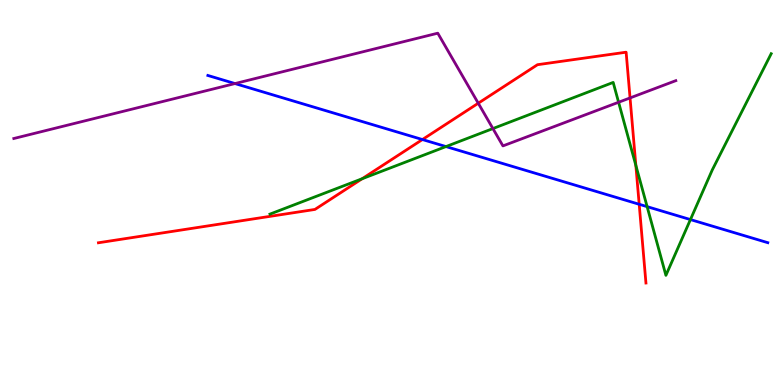[{'lines': ['blue', 'red'], 'intersections': [{'x': 5.45, 'y': 6.38}, {'x': 8.25, 'y': 4.69}]}, {'lines': ['green', 'red'], 'intersections': [{'x': 4.67, 'y': 5.36}, {'x': 8.2, 'y': 5.7}]}, {'lines': ['purple', 'red'], 'intersections': [{'x': 6.17, 'y': 7.32}, {'x': 8.13, 'y': 7.46}]}, {'lines': ['blue', 'green'], 'intersections': [{'x': 5.75, 'y': 6.19}, {'x': 8.35, 'y': 4.63}, {'x': 8.91, 'y': 4.3}]}, {'lines': ['blue', 'purple'], 'intersections': [{'x': 3.03, 'y': 7.83}]}, {'lines': ['green', 'purple'], 'intersections': [{'x': 6.36, 'y': 6.66}, {'x': 7.98, 'y': 7.34}]}]